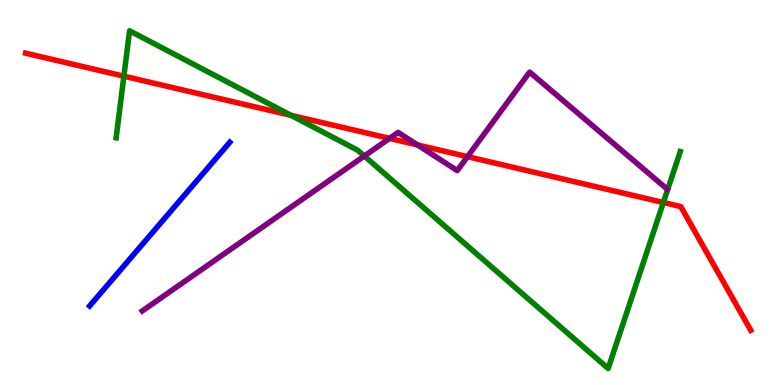[{'lines': ['blue', 'red'], 'intersections': []}, {'lines': ['green', 'red'], 'intersections': [{'x': 1.6, 'y': 8.02}, {'x': 3.76, 'y': 7.0}, {'x': 8.56, 'y': 4.74}]}, {'lines': ['purple', 'red'], 'intersections': [{'x': 5.03, 'y': 6.41}, {'x': 5.39, 'y': 6.23}, {'x': 6.03, 'y': 5.93}]}, {'lines': ['blue', 'green'], 'intersections': []}, {'lines': ['blue', 'purple'], 'intersections': []}, {'lines': ['green', 'purple'], 'intersections': [{'x': 4.7, 'y': 5.95}]}]